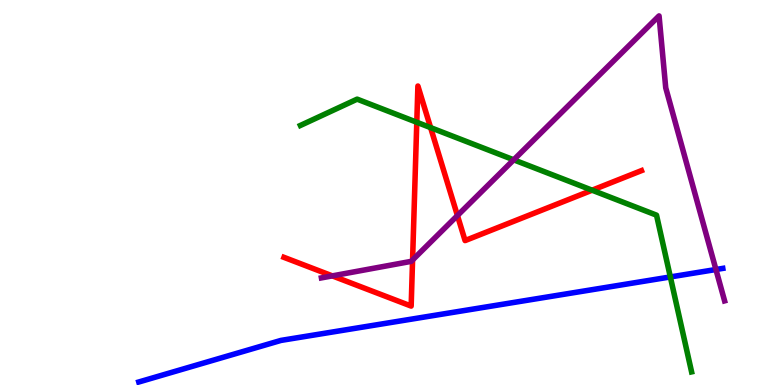[{'lines': ['blue', 'red'], 'intersections': []}, {'lines': ['green', 'red'], 'intersections': [{'x': 5.38, 'y': 6.82}, {'x': 5.56, 'y': 6.69}, {'x': 7.64, 'y': 5.06}]}, {'lines': ['purple', 'red'], 'intersections': [{'x': 4.29, 'y': 2.83}, {'x': 5.32, 'y': 3.25}, {'x': 5.9, 'y': 4.4}]}, {'lines': ['blue', 'green'], 'intersections': [{'x': 8.65, 'y': 2.81}]}, {'lines': ['blue', 'purple'], 'intersections': [{'x': 9.24, 'y': 3.0}]}, {'lines': ['green', 'purple'], 'intersections': [{'x': 6.63, 'y': 5.85}]}]